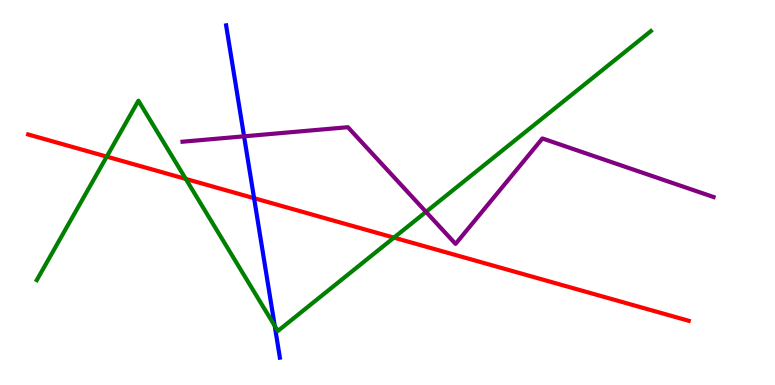[{'lines': ['blue', 'red'], 'intersections': [{'x': 3.28, 'y': 4.85}]}, {'lines': ['green', 'red'], 'intersections': [{'x': 1.38, 'y': 5.93}, {'x': 2.4, 'y': 5.35}, {'x': 5.08, 'y': 3.83}]}, {'lines': ['purple', 'red'], 'intersections': []}, {'lines': ['blue', 'green'], 'intersections': [{'x': 3.54, 'y': 1.54}]}, {'lines': ['blue', 'purple'], 'intersections': [{'x': 3.15, 'y': 6.46}]}, {'lines': ['green', 'purple'], 'intersections': [{'x': 5.5, 'y': 4.5}]}]